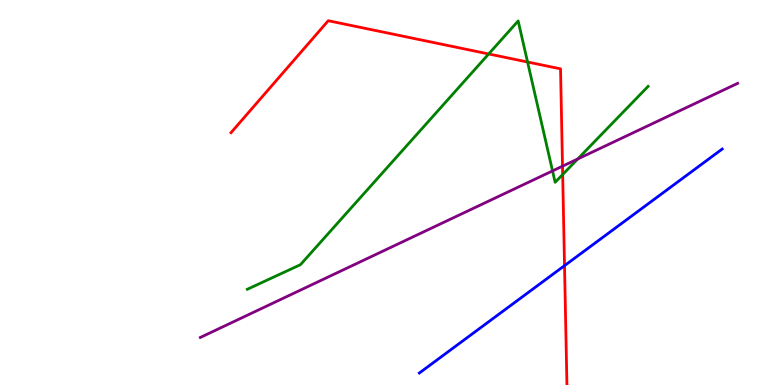[{'lines': ['blue', 'red'], 'intersections': [{'x': 7.28, 'y': 3.1}]}, {'lines': ['green', 'red'], 'intersections': [{'x': 6.31, 'y': 8.6}, {'x': 6.81, 'y': 8.39}, {'x': 7.26, 'y': 5.47}]}, {'lines': ['purple', 'red'], 'intersections': [{'x': 7.26, 'y': 5.68}]}, {'lines': ['blue', 'green'], 'intersections': []}, {'lines': ['blue', 'purple'], 'intersections': []}, {'lines': ['green', 'purple'], 'intersections': [{'x': 7.13, 'y': 5.56}, {'x': 7.45, 'y': 5.87}]}]